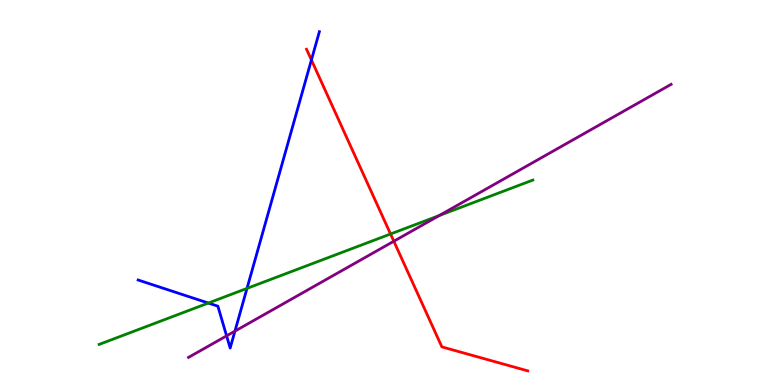[{'lines': ['blue', 'red'], 'intersections': [{'x': 4.02, 'y': 8.44}]}, {'lines': ['green', 'red'], 'intersections': [{'x': 5.04, 'y': 3.92}]}, {'lines': ['purple', 'red'], 'intersections': [{'x': 5.08, 'y': 3.73}]}, {'lines': ['blue', 'green'], 'intersections': [{'x': 2.69, 'y': 2.13}, {'x': 3.19, 'y': 2.51}]}, {'lines': ['blue', 'purple'], 'intersections': [{'x': 2.92, 'y': 1.28}, {'x': 3.03, 'y': 1.4}]}, {'lines': ['green', 'purple'], 'intersections': [{'x': 5.67, 'y': 4.4}]}]